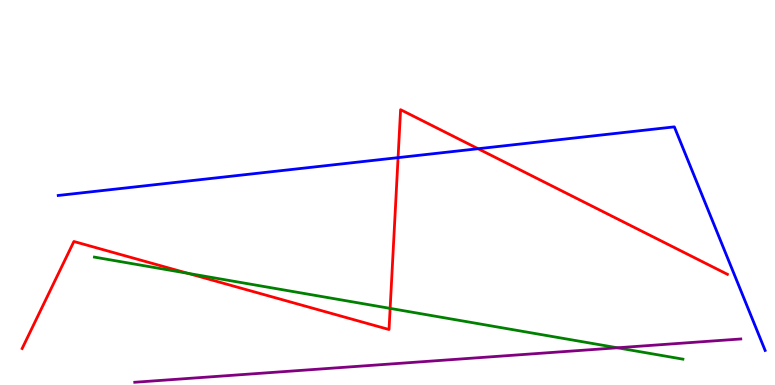[{'lines': ['blue', 'red'], 'intersections': [{'x': 5.14, 'y': 5.91}, {'x': 6.17, 'y': 6.14}]}, {'lines': ['green', 'red'], 'intersections': [{'x': 2.42, 'y': 2.9}, {'x': 5.03, 'y': 1.99}]}, {'lines': ['purple', 'red'], 'intersections': []}, {'lines': ['blue', 'green'], 'intersections': []}, {'lines': ['blue', 'purple'], 'intersections': []}, {'lines': ['green', 'purple'], 'intersections': [{'x': 7.97, 'y': 0.967}]}]